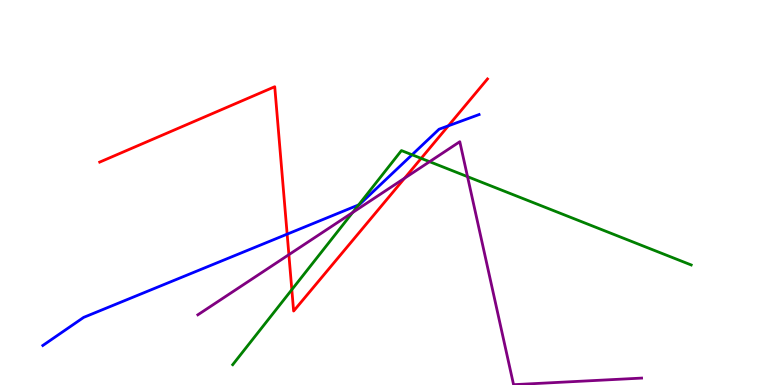[{'lines': ['blue', 'red'], 'intersections': [{'x': 3.71, 'y': 3.92}, {'x': 5.78, 'y': 6.73}]}, {'lines': ['green', 'red'], 'intersections': [{'x': 3.77, 'y': 2.48}, {'x': 5.43, 'y': 5.89}]}, {'lines': ['purple', 'red'], 'intersections': [{'x': 3.73, 'y': 3.39}, {'x': 5.22, 'y': 5.37}]}, {'lines': ['blue', 'green'], 'intersections': [{'x': 4.63, 'y': 4.68}, {'x': 5.32, 'y': 5.98}]}, {'lines': ['blue', 'purple'], 'intersections': []}, {'lines': ['green', 'purple'], 'intersections': [{'x': 4.55, 'y': 4.48}, {'x': 5.54, 'y': 5.8}, {'x': 6.03, 'y': 5.41}]}]